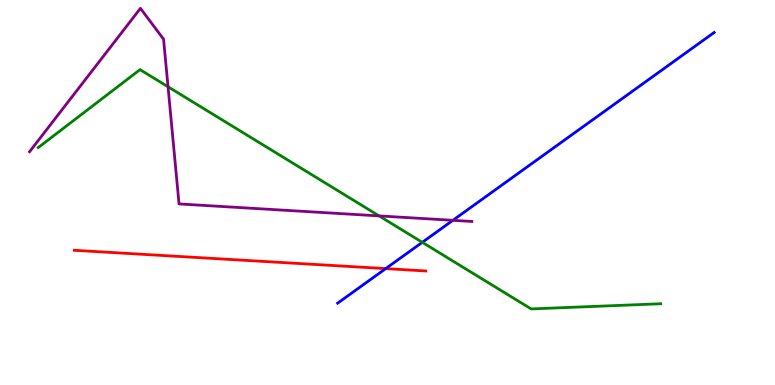[{'lines': ['blue', 'red'], 'intersections': [{'x': 4.98, 'y': 3.02}]}, {'lines': ['green', 'red'], 'intersections': []}, {'lines': ['purple', 'red'], 'intersections': []}, {'lines': ['blue', 'green'], 'intersections': [{'x': 5.45, 'y': 3.71}]}, {'lines': ['blue', 'purple'], 'intersections': [{'x': 5.84, 'y': 4.28}]}, {'lines': ['green', 'purple'], 'intersections': [{'x': 2.17, 'y': 7.75}, {'x': 4.89, 'y': 4.39}]}]